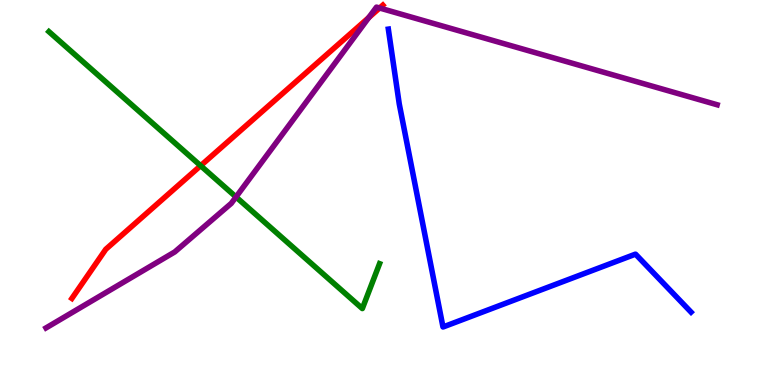[{'lines': ['blue', 'red'], 'intersections': []}, {'lines': ['green', 'red'], 'intersections': [{'x': 2.59, 'y': 5.7}]}, {'lines': ['purple', 'red'], 'intersections': [{'x': 4.76, 'y': 9.54}, {'x': 4.9, 'y': 9.79}]}, {'lines': ['blue', 'green'], 'intersections': []}, {'lines': ['blue', 'purple'], 'intersections': []}, {'lines': ['green', 'purple'], 'intersections': [{'x': 3.05, 'y': 4.88}]}]